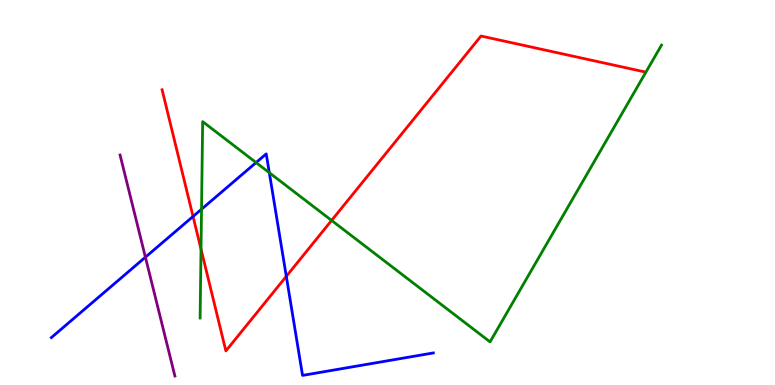[{'lines': ['blue', 'red'], 'intersections': [{'x': 2.49, 'y': 4.38}, {'x': 3.69, 'y': 2.82}]}, {'lines': ['green', 'red'], 'intersections': [{'x': 2.59, 'y': 3.53}, {'x': 4.28, 'y': 4.27}]}, {'lines': ['purple', 'red'], 'intersections': []}, {'lines': ['blue', 'green'], 'intersections': [{'x': 2.6, 'y': 4.57}, {'x': 3.3, 'y': 5.78}, {'x': 3.48, 'y': 5.51}]}, {'lines': ['blue', 'purple'], 'intersections': [{'x': 1.88, 'y': 3.32}]}, {'lines': ['green', 'purple'], 'intersections': []}]